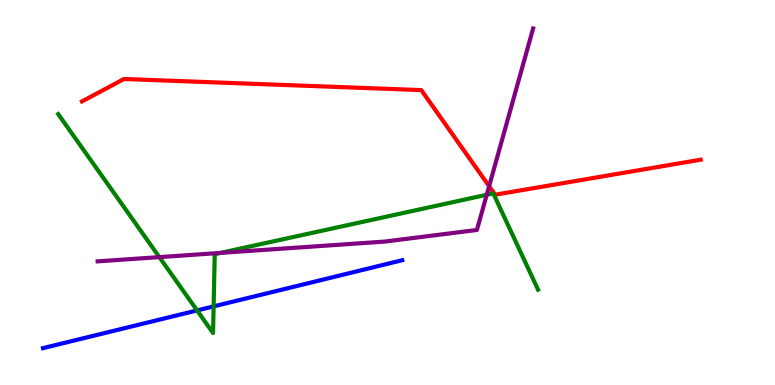[{'lines': ['blue', 'red'], 'intersections': []}, {'lines': ['green', 'red'], 'intersections': []}, {'lines': ['purple', 'red'], 'intersections': [{'x': 6.31, 'y': 5.16}]}, {'lines': ['blue', 'green'], 'intersections': [{'x': 2.54, 'y': 1.94}, {'x': 2.76, 'y': 2.04}]}, {'lines': ['blue', 'purple'], 'intersections': []}, {'lines': ['green', 'purple'], 'intersections': [{'x': 2.06, 'y': 3.32}, {'x': 2.84, 'y': 3.43}, {'x': 6.28, 'y': 4.94}]}]